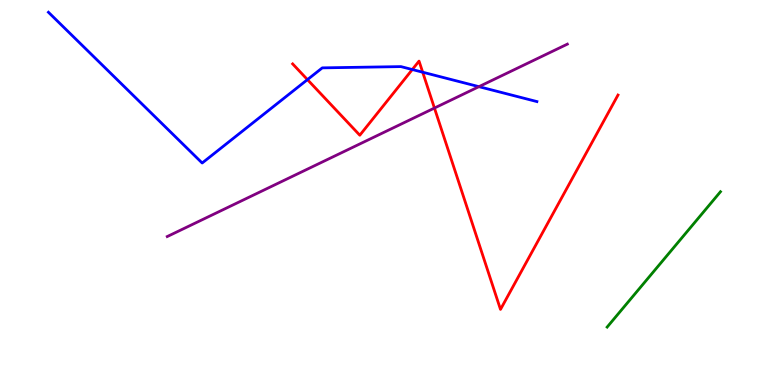[{'lines': ['blue', 'red'], 'intersections': [{'x': 3.97, 'y': 7.93}, {'x': 5.32, 'y': 8.19}, {'x': 5.45, 'y': 8.12}]}, {'lines': ['green', 'red'], 'intersections': []}, {'lines': ['purple', 'red'], 'intersections': [{'x': 5.61, 'y': 7.19}]}, {'lines': ['blue', 'green'], 'intersections': []}, {'lines': ['blue', 'purple'], 'intersections': [{'x': 6.18, 'y': 7.75}]}, {'lines': ['green', 'purple'], 'intersections': []}]